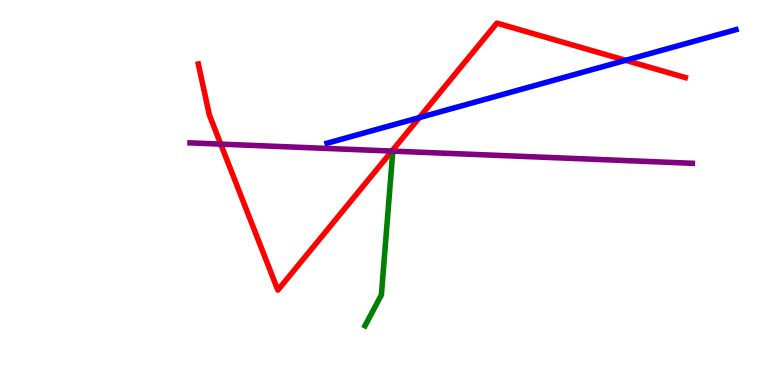[{'lines': ['blue', 'red'], 'intersections': [{'x': 5.41, 'y': 6.95}, {'x': 8.07, 'y': 8.43}]}, {'lines': ['green', 'red'], 'intersections': []}, {'lines': ['purple', 'red'], 'intersections': [{'x': 2.85, 'y': 6.26}, {'x': 5.06, 'y': 6.08}]}, {'lines': ['blue', 'green'], 'intersections': []}, {'lines': ['blue', 'purple'], 'intersections': []}, {'lines': ['green', 'purple'], 'intersections': []}]